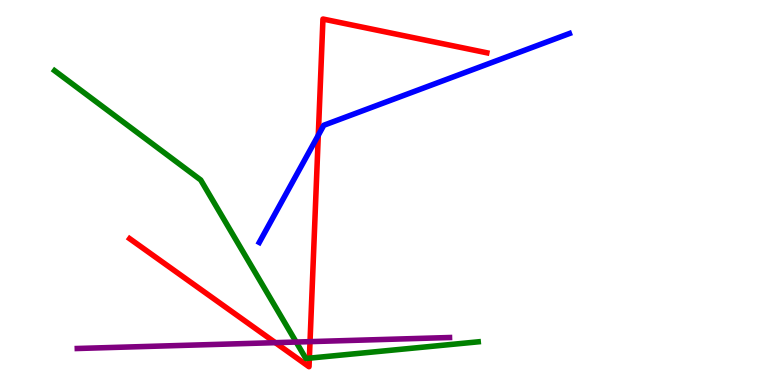[{'lines': ['blue', 'red'], 'intersections': [{'x': 4.11, 'y': 6.49}]}, {'lines': ['green', 'red'], 'intersections': [{'x': 3.99, 'y': 0.697}]}, {'lines': ['purple', 'red'], 'intersections': [{'x': 3.55, 'y': 1.1}, {'x': 4.0, 'y': 1.13}]}, {'lines': ['blue', 'green'], 'intersections': []}, {'lines': ['blue', 'purple'], 'intersections': []}, {'lines': ['green', 'purple'], 'intersections': [{'x': 3.82, 'y': 1.12}]}]